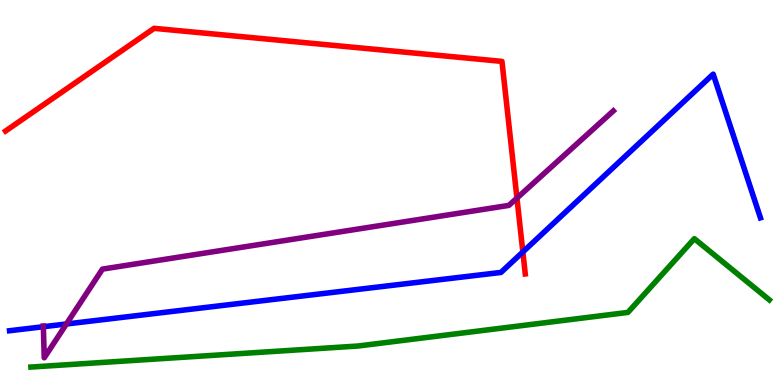[{'lines': ['blue', 'red'], 'intersections': [{'x': 6.75, 'y': 3.46}]}, {'lines': ['green', 'red'], 'intersections': []}, {'lines': ['purple', 'red'], 'intersections': [{'x': 6.67, 'y': 4.86}]}, {'lines': ['blue', 'green'], 'intersections': []}, {'lines': ['blue', 'purple'], 'intersections': [{'x': 0.559, 'y': 1.51}, {'x': 0.857, 'y': 1.58}]}, {'lines': ['green', 'purple'], 'intersections': []}]